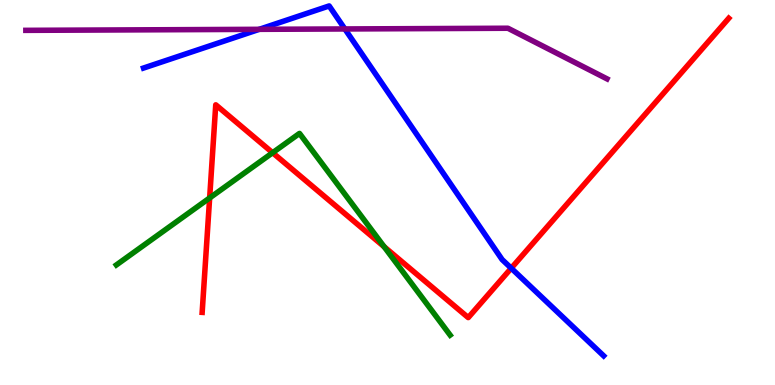[{'lines': ['blue', 'red'], 'intersections': [{'x': 6.6, 'y': 3.03}]}, {'lines': ['green', 'red'], 'intersections': [{'x': 2.71, 'y': 4.86}, {'x': 3.52, 'y': 6.03}, {'x': 4.96, 'y': 3.59}]}, {'lines': ['purple', 'red'], 'intersections': []}, {'lines': ['blue', 'green'], 'intersections': []}, {'lines': ['blue', 'purple'], 'intersections': [{'x': 3.35, 'y': 9.24}, {'x': 4.45, 'y': 9.25}]}, {'lines': ['green', 'purple'], 'intersections': []}]